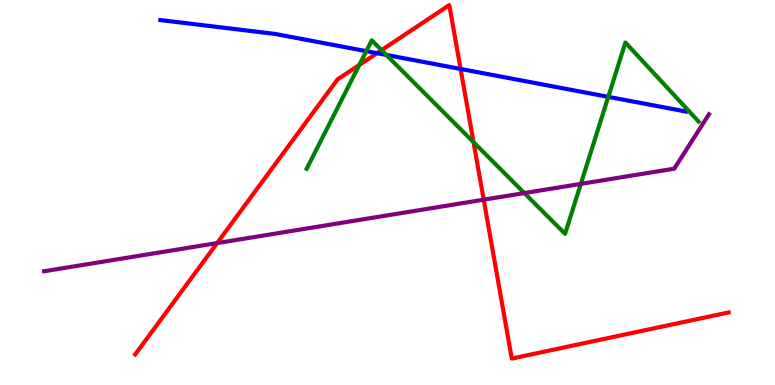[{'lines': ['blue', 'red'], 'intersections': [{'x': 4.86, 'y': 8.62}, {'x': 5.94, 'y': 8.21}]}, {'lines': ['green', 'red'], 'intersections': [{'x': 4.64, 'y': 8.31}, {'x': 4.92, 'y': 8.7}, {'x': 6.11, 'y': 6.31}]}, {'lines': ['purple', 'red'], 'intersections': [{'x': 2.8, 'y': 3.69}, {'x': 6.24, 'y': 4.81}]}, {'lines': ['blue', 'green'], 'intersections': [{'x': 4.73, 'y': 8.67}, {'x': 4.99, 'y': 8.57}, {'x': 7.85, 'y': 7.48}]}, {'lines': ['blue', 'purple'], 'intersections': []}, {'lines': ['green', 'purple'], 'intersections': [{'x': 6.77, 'y': 4.99}, {'x': 7.49, 'y': 5.22}]}]